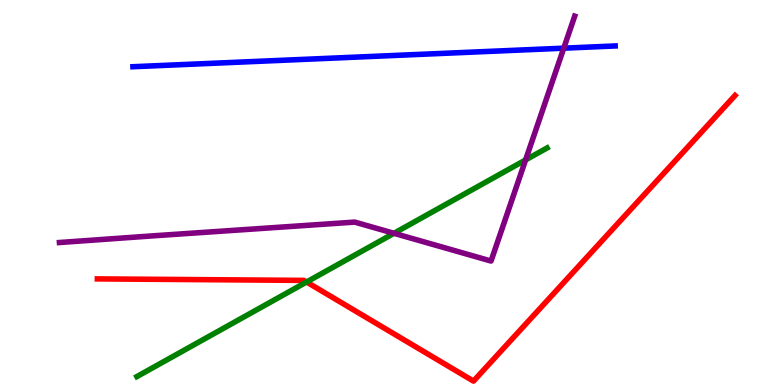[{'lines': ['blue', 'red'], 'intersections': []}, {'lines': ['green', 'red'], 'intersections': [{'x': 3.96, 'y': 2.68}]}, {'lines': ['purple', 'red'], 'intersections': []}, {'lines': ['blue', 'green'], 'intersections': []}, {'lines': ['blue', 'purple'], 'intersections': [{'x': 7.27, 'y': 8.75}]}, {'lines': ['green', 'purple'], 'intersections': [{'x': 5.08, 'y': 3.94}, {'x': 6.78, 'y': 5.85}]}]